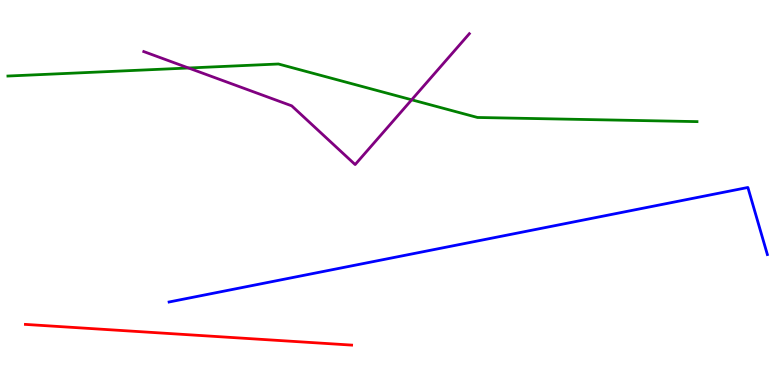[{'lines': ['blue', 'red'], 'intersections': []}, {'lines': ['green', 'red'], 'intersections': []}, {'lines': ['purple', 'red'], 'intersections': []}, {'lines': ['blue', 'green'], 'intersections': []}, {'lines': ['blue', 'purple'], 'intersections': []}, {'lines': ['green', 'purple'], 'intersections': [{'x': 2.43, 'y': 8.23}, {'x': 5.31, 'y': 7.41}]}]